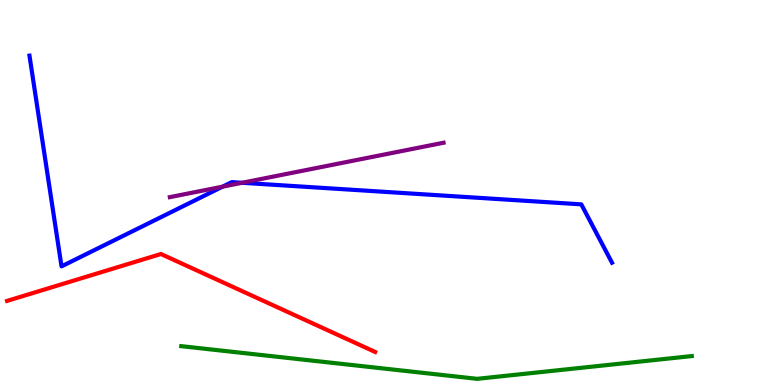[{'lines': ['blue', 'red'], 'intersections': []}, {'lines': ['green', 'red'], 'intersections': []}, {'lines': ['purple', 'red'], 'intersections': []}, {'lines': ['blue', 'green'], 'intersections': []}, {'lines': ['blue', 'purple'], 'intersections': [{'x': 2.87, 'y': 5.15}, {'x': 3.12, 'y': 5.25}]}, {'lines': ['green', 'purple'], 'intersections': []}]